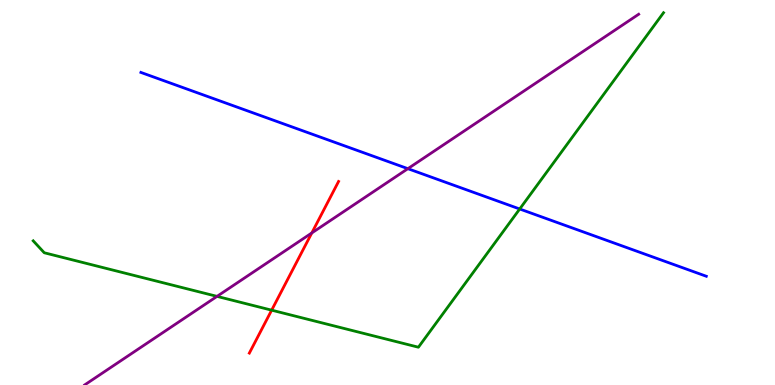[{'lines': ['blue', 'red'], 'intersections': []}, {'lines': ['green', 'red'], 'intersections': [{'x': 3.51, 'y': 1.94}]}, {'lines': ['purple', 'red'], 'intersections': [{'x': 4.02, 'y': 3.95}]}, {'lines': ['blue', 'green'], 'intersections': [{'x': 6.71, 'y': 4.57}]}, {'lines': ['blue', 'purple'], 'intersections': [{'x': 5.26, 'y': 5.62}]}, {'lines': ['green', 'purple'], 'intersections': [{'x': 2.8, 'y': 2.3}]}]